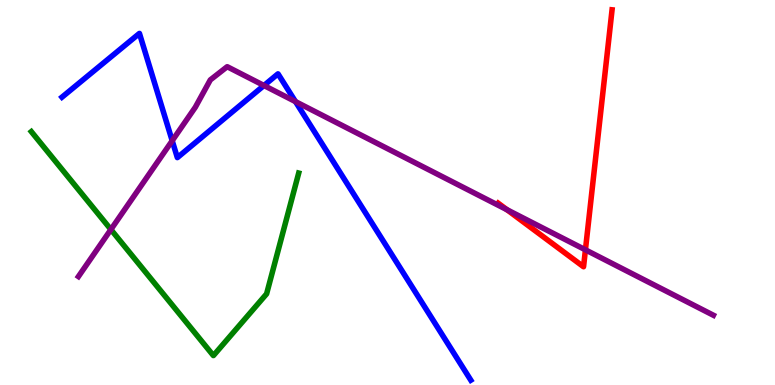[{'lines': ['blue', 'red'], 'intersections': []}, {'lines': ['green', 'red'], 'intersections': []}, {'lines': ['purple', 'red'], 'intersections': [{'x': 6.54, 'y': 4.55}, {'x': 7.55, 'y': 3.51}]}, {'lines': ['blue', 'green'], 'intersections': []}, {'lines': ['blue', 'purple'], 'intersections': [{'x': 2.22, 'y': 6.34}, {'x': 3.41, 'y': 7.78}, {'x': 3.81, 'y': 7.36}]}, {'lines': ['green', 'purple'], 'intersections': [{'x': 1.43, 'y': 4.04}]}]